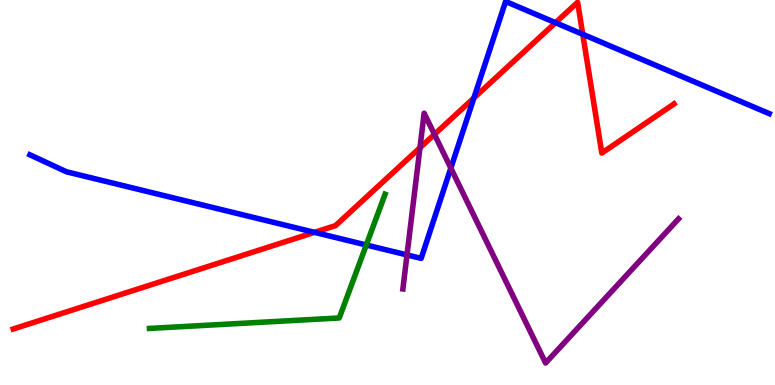[{'lines': ['blue', 'red'], 'intersections': [{'x': 4.06, 'y': 3.97}, {'x': 6.11, 'y': 7.45}, {'x': 7.17, 'y': 9.41}, {'x': 7.52, 'y': 9.11}]}, {'lines': ['green', 'red'], 'intersections': []}, {'lines': ['purple', 'red'], 'intersections': [{'x': 5.42, 'y': 6.16}, {'x': 5.61, 'y': 6.51}]}, {'lines': ['blue', 'green'], 'intersections': [{'x': 4.73, 'y': 3.64}]}, {'lines': ['blue', 'purple'], 'intersections': [{'x': 5.25, 'y': 3.38}, {'x': 5.82, 'y': 5.63}]}, {'lines': ['green', 'purple'], 'intersections': []}]